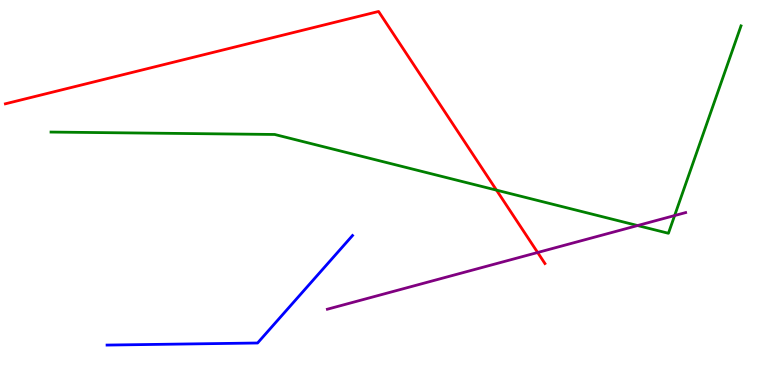[{'lines': ['blue', 'red'], 'intersections': []}, {'lines': ['green', 'red'], 'intersections': [{'x': 6.41, 'y': 5.06}]}, {'lines': ['purple', 'red'], 'intersections': [{'x': 6.94, 'y': 3.44}]}, {'lines': ['blue', 'green'], 'intersections': []}, {'lines': ['blue', 'purple'], 'intersections': []}, {'lines': ['green', 'purple'], 'intersections': [{'x': 8.23, 'y': 4.14}, {'x': 8.7, 'y': 4.4}]}]